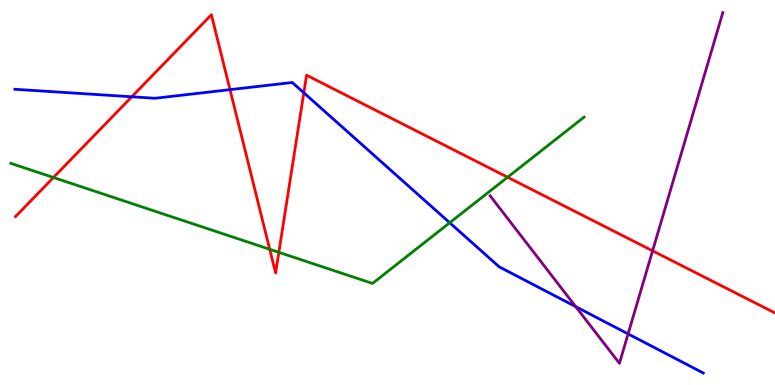[{'lines': ['blue', 'red'], 'intersections': [{'x': 1.7, 'y': 7.49}, {'x': 2.97, 'y': 7.67}, {'x': 3.92, 'y': 7.59}]}, {'lines': ['green', 'red'], 'intersections': [{'x': 0.69, 'y': 5.39}, {'x': 3.48, 'y': 3.52}, {'x': 3.6, 'y': 3.45}, {'x': 6.55, 'y': 5.4}]}, {'lines': ['purple', 'red'], 'intersections': [{'x': 8.42, 'y': 3.49}]}, {'lines': ['blue', 'green'], 'intersections': [{'x': 5.8, 'y': 4.21}]}, {'lines': ['blue', 'purple'], 'intersections': [{'x': 7.43, 'y': 2.04}, {'x': 8.1, 'y': 1.33}]}, {'lines': ['green', 'purple'], 'intersections': []}]